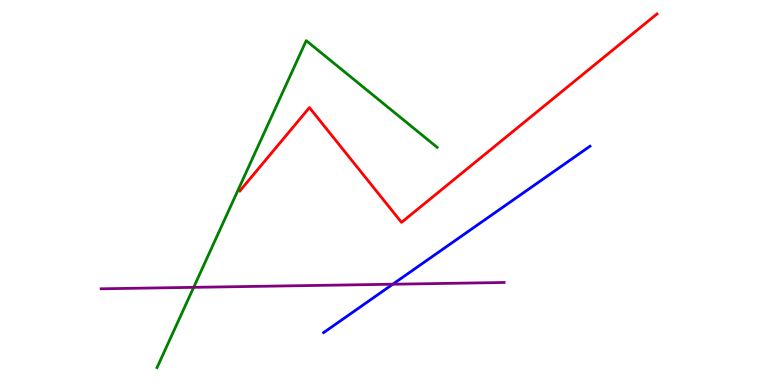[{'lines': ['blue', 'red'], 'intersections': []}, {'lines': ['green', 'red'], 'intersections': []}, {'lines': ['purple', 'red'], 'intersections': []}, {'lines': ['blue', 'green'], 'intersections': []}, {'lines': ['blue', 'purple'], 'intersections': [{'x': 5.07, 'y': 2.62}]}, {'lines': ['green', 'purple'], 'intersections': [{'x': 2.5, 'y': 2.54}]}]